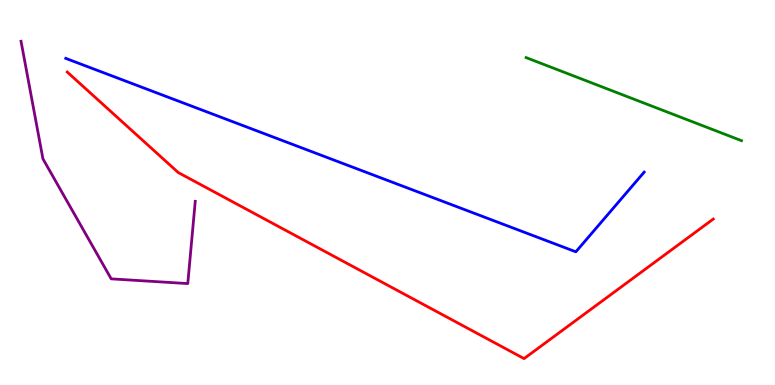[{'lines': ['blue', 'red'], 'intersections': []}, {'lines': ['green', 'red'], 'intersections': []}, {'lines': ['purple', 'red'], 'intersections': []}, {'lines': ['blue', 'green'], 'intersections': []}, {'lines': ['blue', 'purple'], 'intersections': []}, {'lines': ['green', 'purple'], 'intersections': []}]